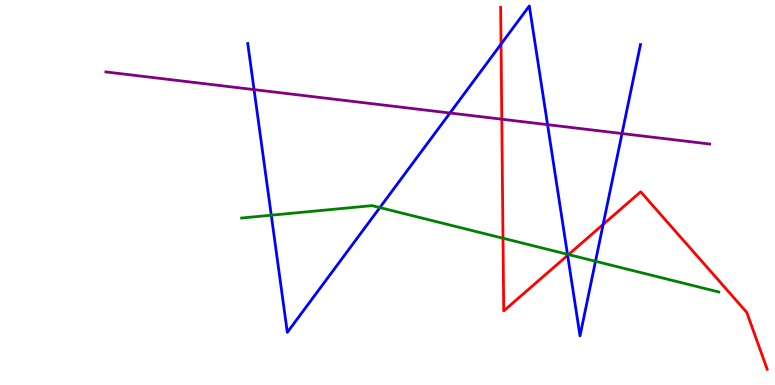[{'lines': ['blue', 'red'], 'intersections': [{'x': 6.46, 'y': 8.85}, {'x': 7.32, 'y': 3.37}, {'x': 7.78, 'y': 4.17}]}, {'lines': ['green', 'red'], 'intersections': [{'x': 6.49, 'y': 3.81}, {'x': 7.34, 'y': 3.39}]}, {'lines': ['purple', 'red'], 'intersections': [{'x': 6.47, 'y': 6.9}]}, {'lines': ['blue', 'green'], 'intersections': [{'x': 3.5, 'y': 4.41}, {'x': 4.9, 'y': 4.61}, {'x': 7.32, 'y': 3.39}, {'x': 7.68, 'y': 3.21}]}, {'lines': ['blue', 'purple'], 'intersections': [{'x': 3.28, 'y': 7.67}, {'x': 5.81, 'y': 7.06}, {'x': 7.07, 'y': 6.76}, {'x': 8.03, 'y': 6.53}]}, {'lines': ['green', 'purple'], 'intersections': []}]